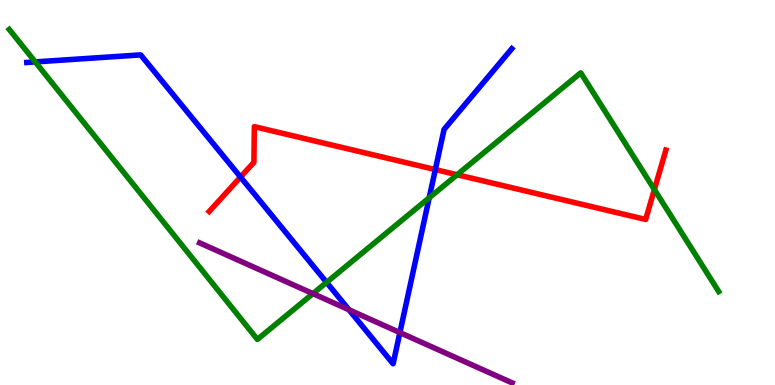[{'lines': ['blue', 'red'], 'intersections': [{'x': 3.1, 'y': 5.4}, {'x': 5.62, 'y': 5.6}]}, {'lines': ['green', 'red'], 'intersections': [{'x': 5.9, 'y': 5.46}, {'x': 8.44, 'y': 5.08}]}, {'lines': ['purple', 'red'], 'intersections': []}, {'lines': ['blue', 'green'], 'intersections': [{'x': 0.455, 'y': 8.39}, {'x': 4.21, 'y': 2.67}, {'x': 5.54, 'y': 4.86}]}, {'lines': ['blue', 'purple'], 'intersections': [{'x': 4.5, 'y': 1.95}, {'x': 5.16, 'y': 1.36}]}, {'lines': ['green', 'purple'], 'intersections': [{'x': 4.04, 'y': 2.37}]}]